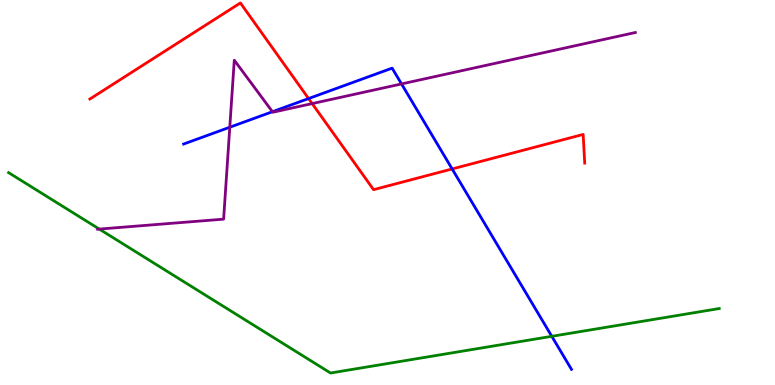[{'lines': ['blue', 'red'], 'intersections': [{'x': 3.98, 'y': 7.44}, {'x': 5.83, 'y': 5.61}]}, {'lines': ['green', 'red'], 'intersections': []}, {'lines': ['purple', 'red'], 'intersections': [{'x': 4.03, 'y': 7.31}]}, {'lines': ['blue', 'green'], 'intersections': [{'x': 7.12, 'y': 1.26}]}, {'lines': ['blue', 'purple'], 'intersections': [{'x': 2.96, 'y': 6.7}, {'x': 3.52, 'y': 7.1}, {'x': 5.18, 'y': 7.82}]}, {'lines': ['green', 'purple'], 'intersections': [{'x': 1.28, 'y': 4.05}]}]